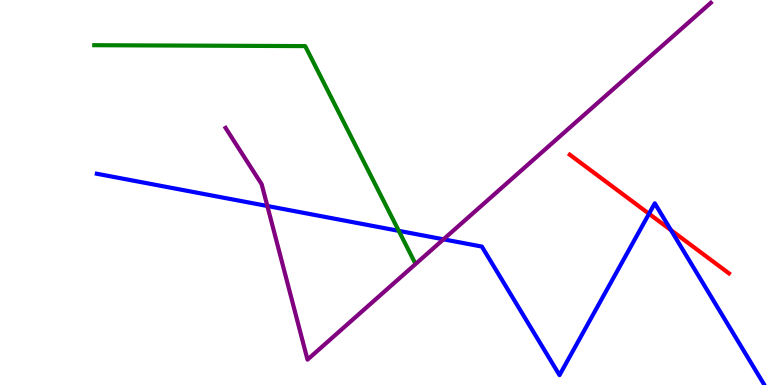[{'lines': ['blue', 'red'], 'intersections': [{'x': 8.37, 'y': 4.45}, {'x': 8.66, 'y': 4.02}]}, {'lines': ['green', 'red'], 'intersections': []}, {'lines': ['purple', 'red'], 'intersections': []}, {'lines': ['blue', 'green'], 'intersections': [{'x': 5.15, 'y': 4.0}]}, {'lines': ['blue', 'purple'], 'intersections': [{'x': 3.45, 'y': 4.65}, {'x': 5.72, 'y': 3.78}]}, {'lines': ['green', 'purple'], 'intersections': []}]